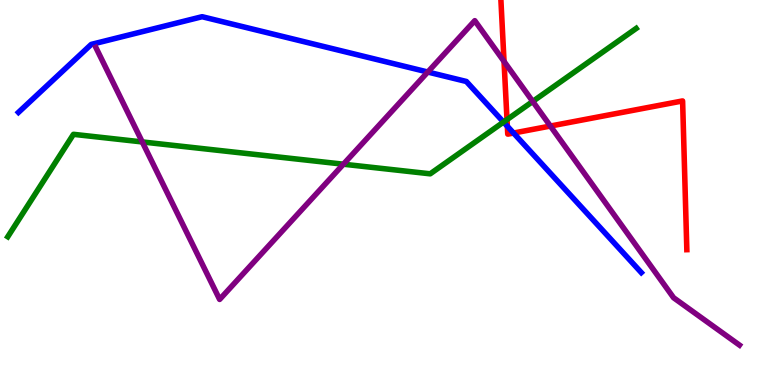[{'lines': ['blue', 'red'], 'intersections': [{'x': 6.55, 'y': 6.72}, {'x': 6.63, 'y': 6.54}]}, {'lines': ['green', 'red'], 'intersections': [{'x': 6.54, 'y': 6.89}]}, {'lines': ['purple', 'red'], 'intersections': [{'x': 6.5, 'y': 8.4}, {'x': 7.1, 'y': 6.73}]}, {'lines': ['blue', 'green'], 'intersections': [{'x': 6.5, 'y': 6.83}]}, {'lines': ['blue', 'purple'], 'intersections': [{'x': 5.52, 'y': 8.13}]}, {'lines': ['green', 'purple'], 'intersections': [{'x': 1.84, 'y': 6.31}, {'x': 4.43, 'y': 5.73}, {'x': 6.87, 'y': 7.36}]}]